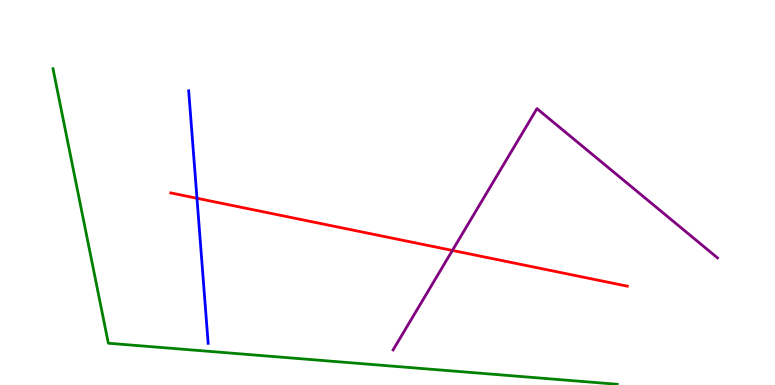[{'lines': ['blue', 'red'], 'intersections': [{'x': 2.54, 'y': 4.85}]}, {'lines': ['green', 'red'], 'intersections': []}, {'lines': ['purple', 'red'], 'intersections': [{'x': 5.84, 'y': 3.5}]}, {'lines': ['blue', 'green'], 'intersections': []}, {'lines': ['blue', 'purple'], 'intersections': []}, {'lines': ['green', 'purple'], 'intersections': []}]